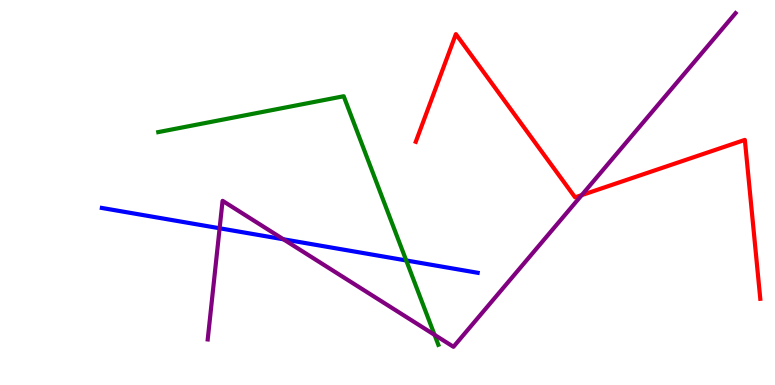[{'lines': ['blue', 'red'], 'intersections': []}, {'lines': ['green', 'red'], 'intersections': []}, {'lines': ['purple', 'red'], 'intersections': [{'x': 7.51, 'y': 4.93}]}, {'lines': ['blue', 'green'], 'intersections': [{'x': 5.24, 'y': 3.23}]}, {'lines': ['blue', 'purple'], 'intersections': [{'x': 2.83, 'y': 4.07}, {'x': 3.66, 'y': 3.79}]}, {'lines': ['green', 'purple'], 'intersections': [{'x': 5.61, 'y': 1.3}]}]